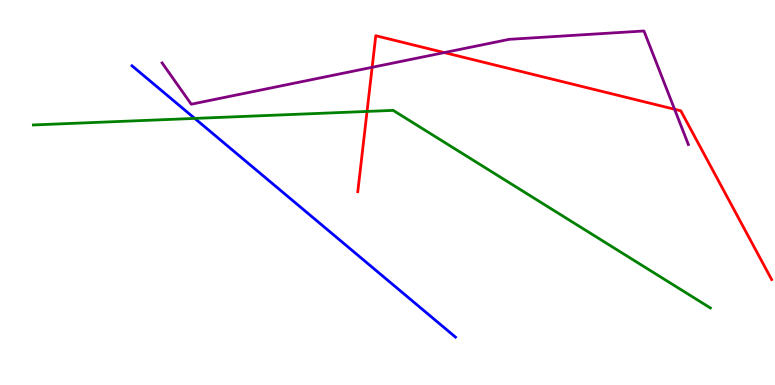[{'lines': ['blue', 'red'], 'intersections': []}, {'lines': ['green', 'red'], 'intersections': [{'x': 4.74, 'y': 7.11}]}, {'lines': ['purple', 'red'], 'intersections': [{'x': 4.8, 'y': 8.25}, {'x': 5.73, 'y': 8.63}, {'x': 8.7, 'y': 7.16}]}, {'lines': ['blue', 'green'], 'intersections': [{'x': 2.51, 'y': 6.92}]}, {'lines': ['blue', 'purple'], 'intersections': []}, {'lines': ['green', 'purple'], 'intersections': []}]